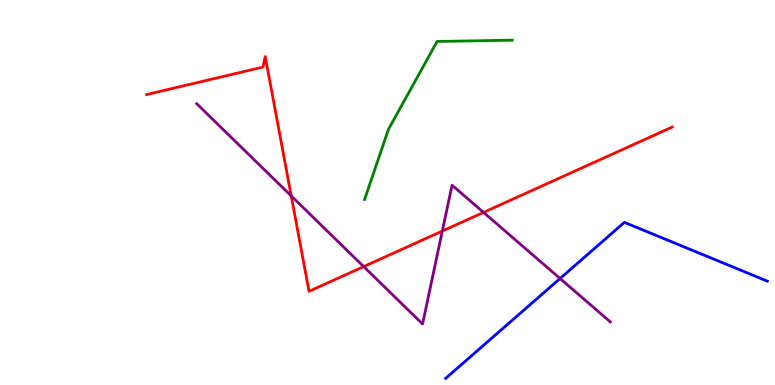[{'lines': ['blue', 'red'], 'intersections': []}, {'lines': ['green', 'red'], 'intersections': []}, {'lines': ['purple', 'red'], 'intersections': [{'x': 3.76, 'y': 4.91}, {'x': 4.69, 'y': 3.08}, {'x': 5.71, 'y': 4.0}, {'x': 6.24, 'y': 4.48}]}, {'lines': ['blue', 'green'], 'intersections': []}, {'lines': ['blue', 'purple'], 'intersections': [{'x': 7.23, 'y': 2.77}]}, {'lines': ['green', 'purple'], 'intersections': []}]